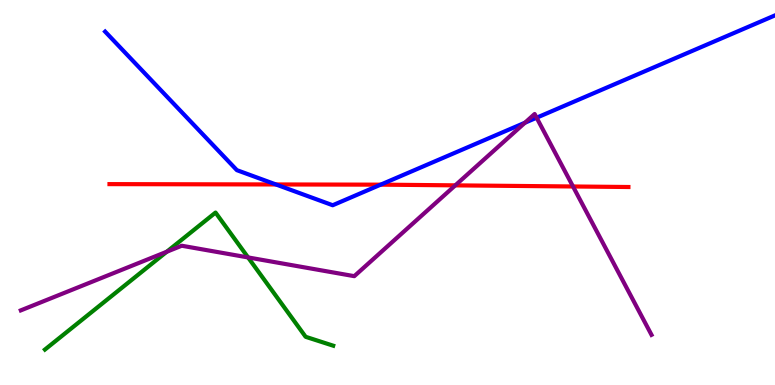[{'lines': ['blue', 'red'], 'intersections': [{'x': 3.56, 'y': 5.21}, {'x': 4.91, 'y': 5.2}]}, {'lines': ['green', 'red'], 'intersections': []}, {'lines': ['purple', 'red'], 'intersections': [{'x': 5.87, 'y': 5.19}, {'x': 7.39, 'y': 5.16}]}, {'lines': ['blue', 'green'], 'intersections': []}, {'lines': ['blue', 'purple'], 'intersections': [{'x': 6.77, 'y': 6.81}, {'x': 6.92, 'y': 6.94}]}, {'lines': ['green', 'purple'], 'intersections': [{'x': 2.15, 'y': 3.46}, {'x': 3.2, 'y': 3.31}]}]